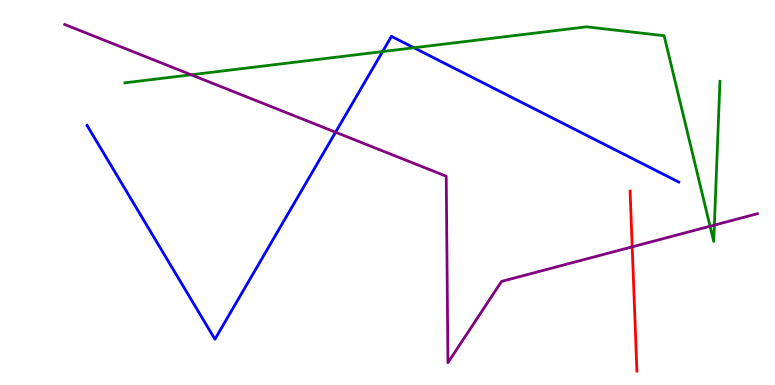[{'lines': ['blue', 'red'], 'intersections': []}, {'lines': ['green', 'red'], 'intersections': []}, {'lines': ['purple', 'red'], 'intersections': [{'x': 8.16, 'y': 3.59}]}, {'lines': ['blue', 'green'], 'intersections': [{'x': 4.94, 'y': 8.66}, {'x': 5.34, 'y': 8.76}]}, {'lines': ['blue', 'purple'], 'intersections': [{'x': 4.33, 'y': 6.57}]}, {'lines': ['green', 'purple'], 'intersections': [{'x': 2.47, 'y': 8.06}, {'x': 9.16, 'y': 4.12}, {'x': 9.22, 'y': 4.15}]}]